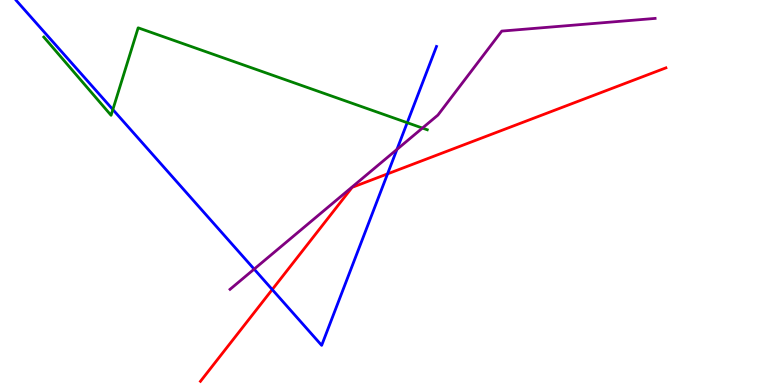[{'lines': ['blue', 'red'], 'intersections': [{'x': 3.51, 'y': 2.48}, {'x': 5.0, 'y': 5.48}]}, {'lines': ['green', 'red'], 'intersections': []}, {'lines': ['purple', 'red'], 'intersections': []}, {'lines': ['blue', 'green'], 'intersections': [{'x': 1.46, 'y': 7.15}, {'x': 5.25, 'y': 6.81}]}, {'lines': ['blue', 'purple'], 'intersections': [{'x': 3.28, 'y': 3.01}, {'x': 5.12, 'y': 6.12}]}, {'lines': ['green', 'purple'], 'intersections': [{'x': 5.45, 'y': 6.67}]}]